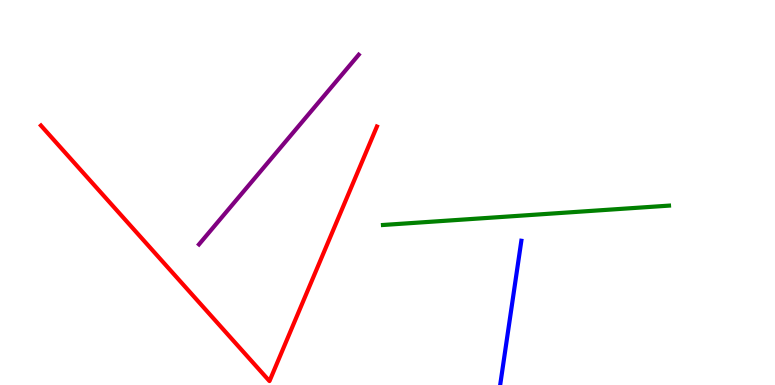[{'lines': ['blue', 'red'], 'intersections': []}, {'lines': ['green', 'red'], 'intersections': []}, {'lines': ['purple', 'red'], 'intersections': []}, {'lines': ['blue', 'green'], 'intersections': []}, {'lines': ['blue', 'purple'], 'intersections': []}, {'lines': ['green', 'purple'], 'intersections': []}]